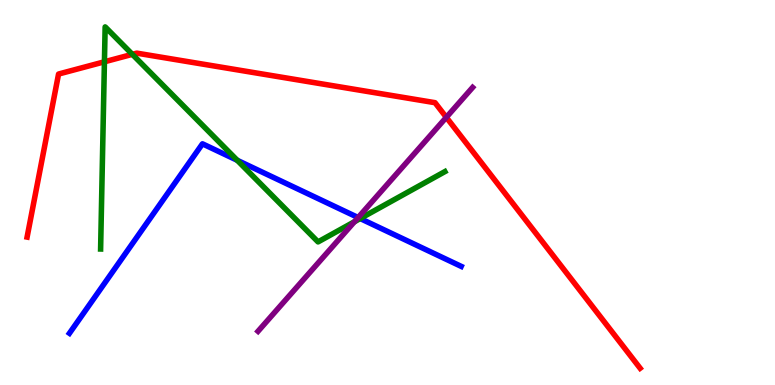[{'lines': ['blue', 'red'], 'intersections': []}, {'lines': ['green', 'red'], 'intersections': [{'x': 1.35, 'y': 8.4}, {'x': 1.71, 'y': 8.59}]}, {'lines': ['purple', 'red'], 'intersections': [{'x': 5.76, 'y': 6.95}]}, {'lines': ['blue', 'green'], 'intersections': [{'x': 3.06, 'y': 5.84}, {'x': 4.65, 'y': 4.32}]}, {'lines': ['blue', 'purple'], 'intersections': [{'x': 4.62, 'y': 4.35}]}, {'lines': ['green', 'purple'], 'intersections': [{'x': 4.57, 'y': 4.24}]}]